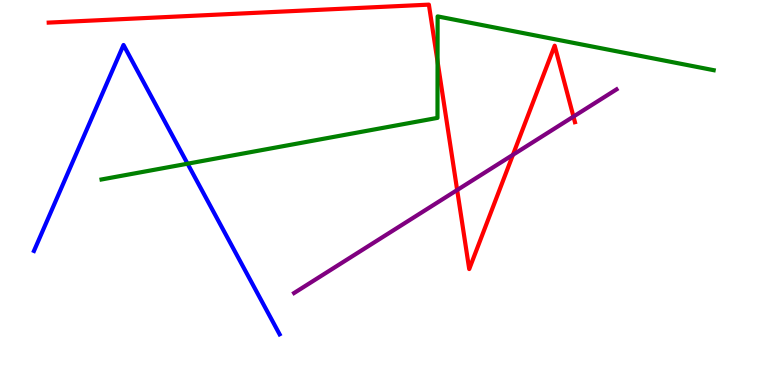[{'lines': ['blue', 'red'], 'intersections': []}, {'lines': ['green', 'red'], 'intersections': [{'x': 5.65, 'y': 8.4}]}, {'lines': ['purple', 'red'], 'intersections': [{'x': 5.9, 'y': 5.06}, {'x': 6.62, 'y': 5.98}, {'x': 7.4, 'y': 6.97}]}, {'lines': ['blue', 'green'], 'intersections': [{'x': 2.42, 'y': 5.75}]}, {'lines': ['blue', 'purple'], 'intersections': []}, {'lines': ['green', 'purple'], 'intersections': []}]